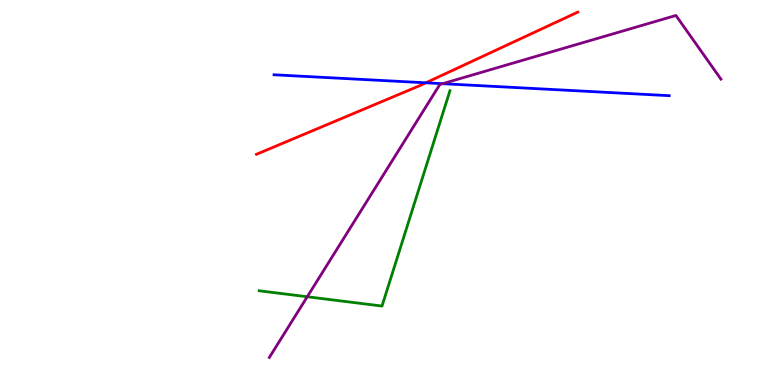[{'lines': ['blue', 'red'], 'intersections': [{'x': 5.49, 'y': 7.85}]}, {'lines': ['green', 'red'], 'intersections': []}, {'lines': ['purple', 'red'], 'intersections': []}, {'lines': ['blue', 'green'], 'intersections': []}, {'lines': ['blue', 'purple'], 'intersections': [{'x': 5.71, 'y': 7.83}]}, {'lines': ['green', 'purple'], 'intersections': [{'x': 3.96, 'y': 2.29}]}]